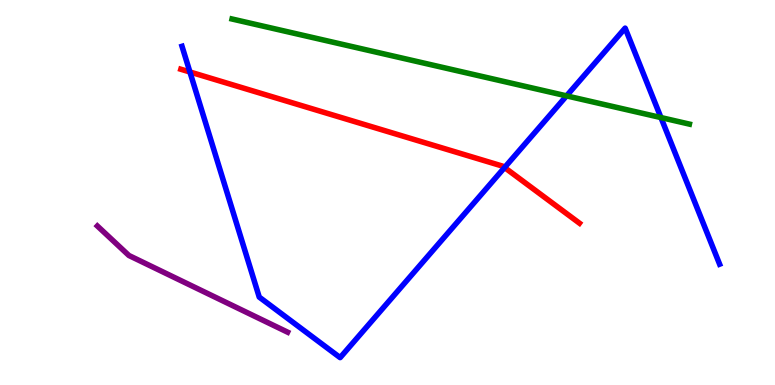[{'lines': ['blue', 'red'], 'intersections': [{'x': 2.45, 'y': 8.13}, {'x': 6.51, 'y': 5.65}]}, {'lines': ['green', 'red'], 'intersections': []}, {'lines': ['purple', 'red'], 'intersections': []}, {'lines': ['blue', 'green'], 'intersections': [{'x': 7.31, 'y': 7.51}, {'x': 8.53, 'y': 6.95}]}, {'lines': ['blue', 'purple'], 'intersections': []}, {'lines': ['green', 'purple'], 'intersections': []}]